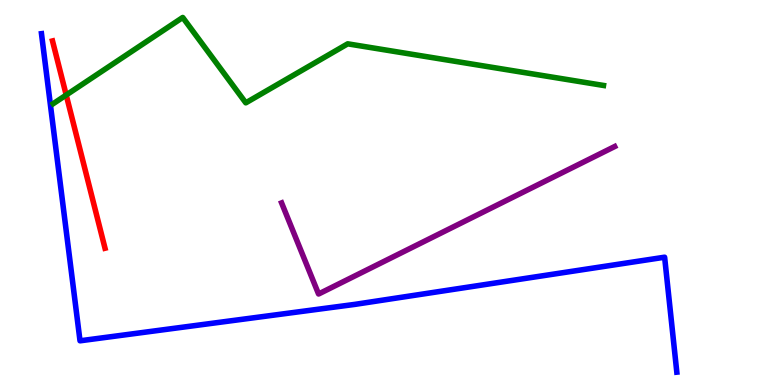[{'lines': ['blue', 'red'], 'intersections': []}, {'lines': ['green', 'red'], 'intersections': [{'x': 0.854, 'y': 7.53}]}, {'lines': ['purple', 'red'], 'intersections': []}, {'lines': ['blue', 'green'], 'intersections': []}, {'lines': ['blue', 'purple'], 'intersections': []}, {'lines': ['green', 'purple'], 'intersections': []}]